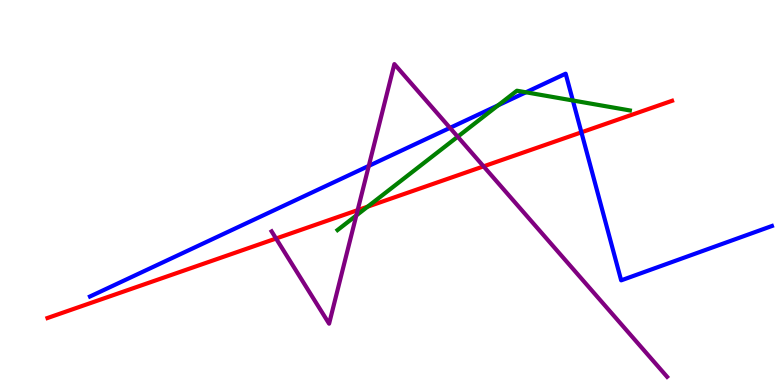[{'lines': ['blue', 'red'], 'intersections': [{'x': 7.5, 'y': 6.56}]}, {'lines': ['green', 'red'], 'intersections': [{'x': 4.74, 'y': 4.63}]}, {'lines': ['purple', 'red'], 'intersections': [{'x': 3.56, 'y': 3.8}, {'x': 4.61, 'y': 4.54}, {'x': 6.24, 'y': 5.68}]}, {'lines': ['blue', 'green'], 'intersections': [{'x': 6.43, 'y': 7.26}, {'x': 6.79, 'y': 7.6}, {'x': 7.39, 'y': 7.39}]}, {'lines': ['blue', 'purple'], 'intersections': [{'x': 4.76, 'y': 5.69}, {'x': 5.81, 'y': 6.68}]}, {'lines': ['green', 'purple'], 'intersections': [{'x': 4.6, 'y': 4.4}, {'x': 5.91, 'y': 6.45}]}]